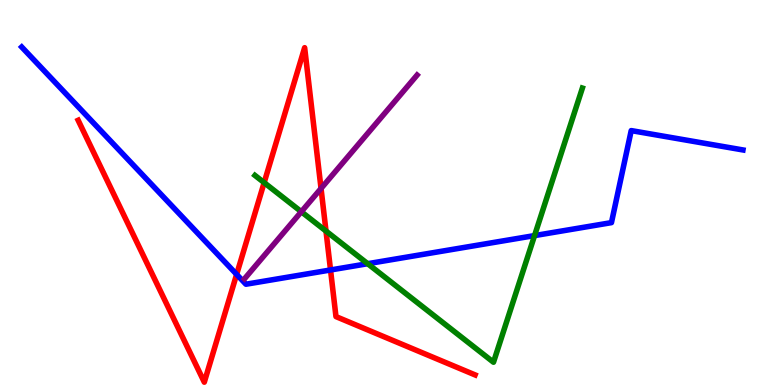[{'lines': ['blue', 'red'], 'intersections': [{'x': 3.05, 'y': 2.87}, {'x': 4.26, 'y': 2.99}]}, {'lines': ['green', 'red'], 'intersections': [{'x': 3.41, 'y': 5.26}, {'x': 4.21, 'y': 4.0}]}, {'lines': ['purple', 'red'], 'intersections': [{'x': 4.14, 'y': 5.1}]}, {'lines': ['blue', 'green'], 'intersections': [{'x': 4.74, 'y': 3.15}, {'x': 6.9, 'y': 3.88}]}, {'lines': ['blue', 'purple'], 'intersections': []}, {'lines': ['green', 'purple'], 'intersections': [{'x': 3.89, 'y': 4.5}]}]